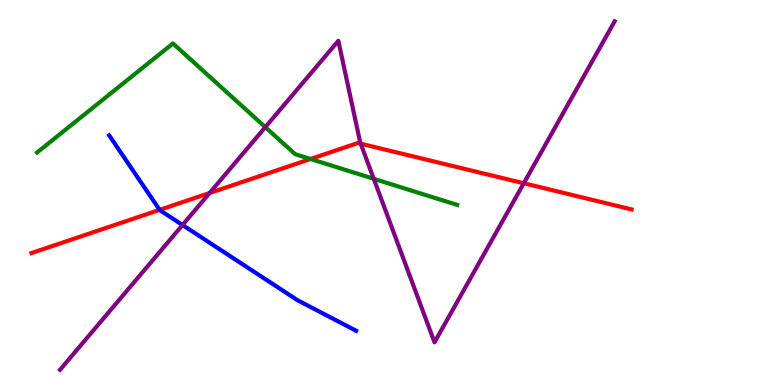[{'lines': ['blue', 'red'], 'intersections': [{'x': 2.06, 'y': 4.55}]}, {'lines': ['green', 'red'], 'intersections': [{'x': 4.01, 'y': 5.87}]}, {'lines': ['purple', 'red'], 'intersections': [{'x': 2.7, 'y': 4.99}, {'x': 4.65, 'y': 6.27}, {'x': 6.76, 'y': 5.24}]}, {'lines': ['blue', 'green'], 'intersections': []}, {'lines': ['blue', 'purple'], 'intersections': [{'x': 2.36, 'y': 4.16}]}, {'lines': ['green', 'purple'], 'intersections': [{'x': 3.42, 'y': 6.7}, {'x': 4.82, 'y': 5.36}]}]